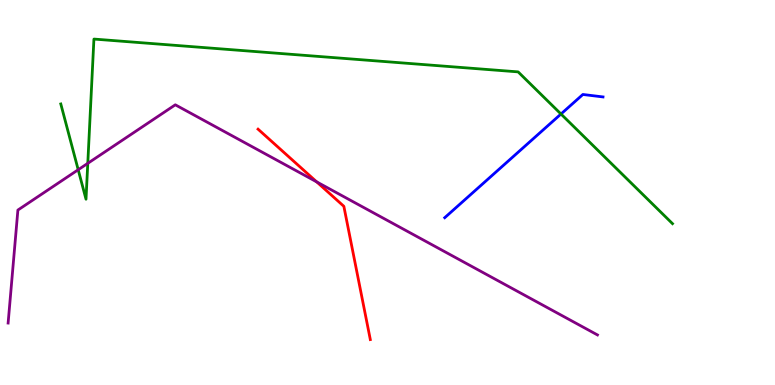[{'lines': ['blue', 'red'], 'intersections': []}, {'lines': ['green', 'red'], 'intersections': []}, {'lines': ['purple', 'red'], 'intersections': [{'x': 4.09, 'y': 5.28}]}, {'lines': ['blue', 'green'], 'intersections': [{'x': 7.24, 'y': 7.04}]}, {'lines': ['blue', 'purple'], 'intersections': []}, {'lines': ['green', 'purple'], 'intersections': [{'x': 1.01, 'y': 5.59}, {'x': 1.13, 'y': 5.76}]}]